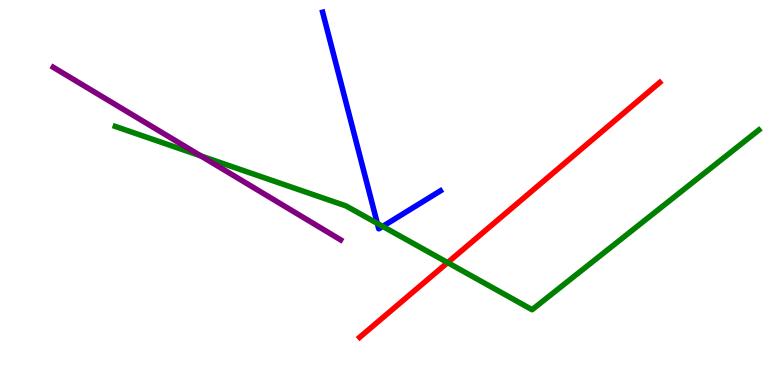[{'lines': ['blue', 'red'], 'intersections': []}, {'lines': ['green', 'red'], 'intersections': [{'x': 5.78, 'y': 3.18}]}, {'lines': ['purple', 'red'], 'intersections': []}, {'lines': ['blue', 'green'], 'intersections': [{'x': 4.87, 'y': 4.2}, {'x': 4.94, 'y': 4.12}]}, {'lines': ['blue', 'purple'], 'intersections': []}, {'lines': ['green', 'purple'], 'intersections': [{'x': 2.59, 'y': 5.95}]}]